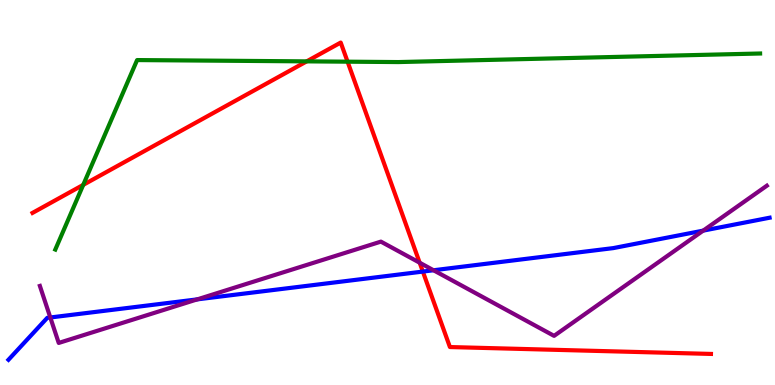[{'lines': ['blue', 'red'], 'intersections': [{'x': 5.46, 'y': 2.95}]}, {'lines': ['green', 'red'], 'intersections': [{'x': 1.07, 'y': 5.2}, {'x': 3.96, 'y': 8.41}, {'x': 4.48, 'y': 8.4}]}, {'lines': ['purple', 'red'], 'intersections': [{'x': 5.42, 'y': 3.18}]}, {'lines': ['blue', 'green'], 'intersections': []}, {'lines': ['blue', 'purple'], 'intersections': [{'x': 0.649, 'y': 1.75}, {'x': 2.55, 'y': 2.22}, {'x': 5.59, 'y': 2.98}, {'x': 9.07, 'y': 4.01}]}, {'lines': ['green', 'purple'], 'intersections': []}]